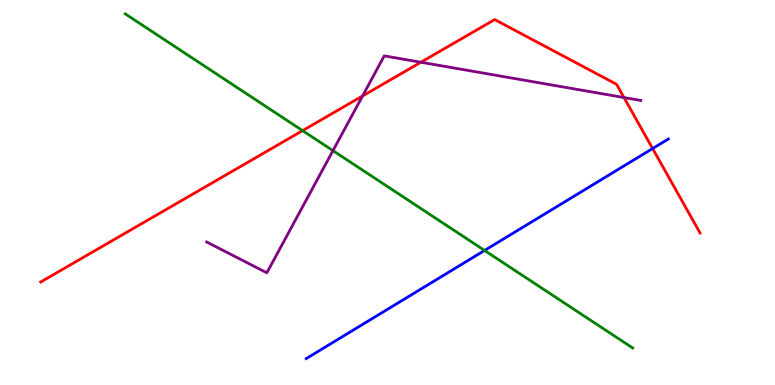[{'lines': ['blue', 'red'], 'intersections': [{'x': 8.42, 'y': 6.14}]}, {'lines': ['green', 'red'], 'intersections': [{'x': 3.9, 'y': 6.61}]}, {'lines': ['purple', 'red'], 'intersections': [{'x': 4.68, 'y': 7.51}, {'x': 5.43, 'y': 8.38}, {'x': 8.05, 'y': 7.47}]}, {'lines': ['blue', 'green'], 'intersections': [{'x': 6.25, 'y': 3.49}]}, {'lines': ['blue', 'purple'], 'intersections': []}, {'lines': ['green', 'purple'], 'intersections': [{'x': 4.3, 'y': 6.09}]}]